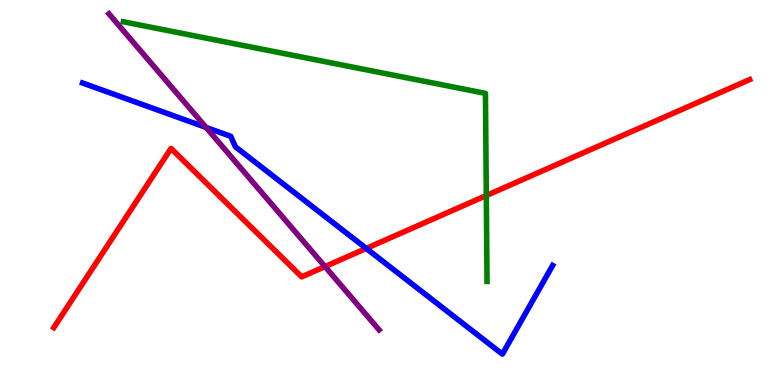[{'lines': ['blue', 'red'], 'intersections': [{'x': 4.73, 'y': 3.55}]}, {'lines': ['green', 'red'], 'intersections': [{'x': 6.27, 'y': 4.92}]}, {'lines': ['purple', 'red'], 'intersections': [{'x': 4.19, 'y': 3.08}]}, {'lines': ['blue', 'green'], 'intersections': []}, {'lines': ['blue', 'purple'], 'intersections': [{'x': 2.66, 'y': 6.69}]}, {'lines': ['green', 'purple'], 'intersections': []}]